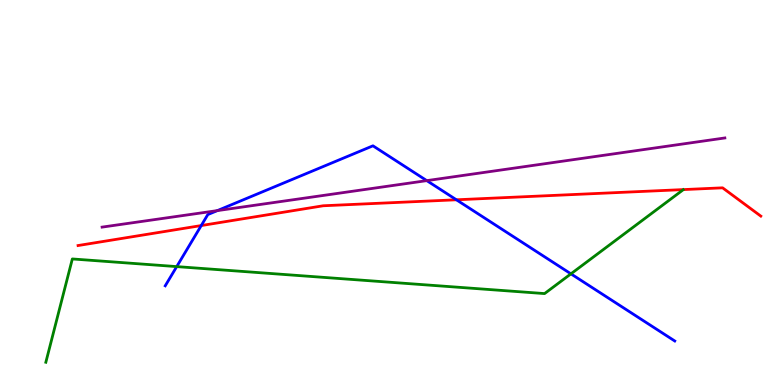[{'lines': ['blue', 'red'], 'intersections': [{'x': 2.6, 'y': 4.14}, {'x': 5.89, 'y': 4.81}]}, {'lines': ['green', 'red'], 'intersections': []}, {'lines': ['purple', 'red'], 'intersections': []}, {'lines': ['blue', 'green'], 'intersections': [{'x': 2.28, 'y': 3.08}, {'x': 7.37, 'y': 2.89}]}, {'lines': ['blue', 'purple'], 'intersections': [{'x': 2.8, 'y': 4.53}, {'x': 5.51, 'y': 5.31}]}, {'lines': ['green', 'purple'], 'intersections': []}]